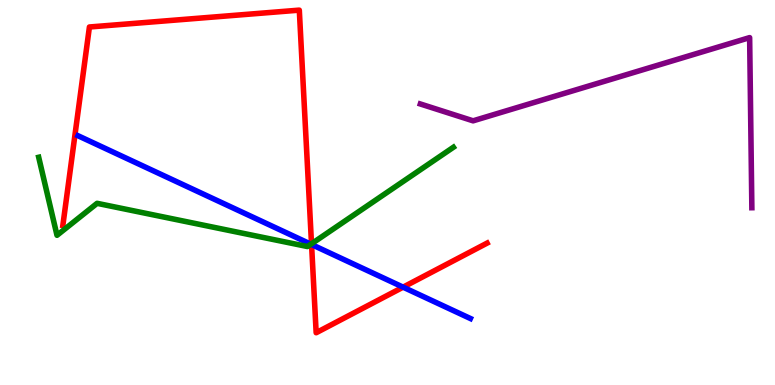[{'lines': ['blue', 'red'], 'intersections': [{'x': 4.02, 'y': 3.65}, {'x': 5.2, 'y': 2.54}]}, {'lines': ['green', 'red'], 'intersections': [{'x': 4.02, 'y': 3.67}]}, {'lines': ['purple', 'red'], 'intersections': []}, {'lines': ['blue', 'green'], 'intersections': [{'x': 4.01, 'y': 3.66}]}, {'lines': ['blue', 'purple'], 'intersections': []}, {'lines': ['green', 'purple'], 'intersections': []}]